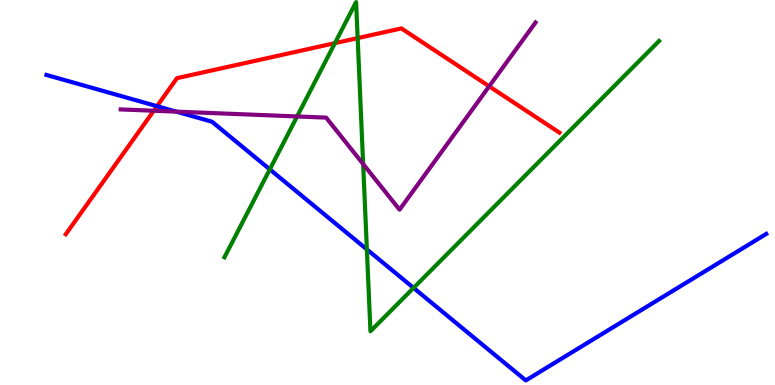[{'lines': ['blue', 'red'], 'intersections': [{'x': 2.03, 'y': 7.24}]}, {'lines': ['green', 'red'], 'intersections': [{'x': 4.32, 'y': 8.88}, {'x': 4.61, 'y': 9.01}]}, {'lines': ['purple', 'red'], 'intersections': [{'x': 1.98, 'y': 7.12}, {'x': 6.31, 'y': 7.76}]}, {'lines': ['blue', 'green'], 'intersections': [{'x': 3.48, 'y': 5.6}, {'x': 4.73, 'y': 3.52}, {'x': 5.34, 'y': 2.52}]}, {'lines': ['blue', 'purple'], 'intersections': [{'x': 2.28, 'y': 7.1}]}, {'lines': ['green', 'purple'], 'intersections': [{'x': 3.83, 'y': 6.98}, {'x': 4.69, 'y': 5.74}]}]